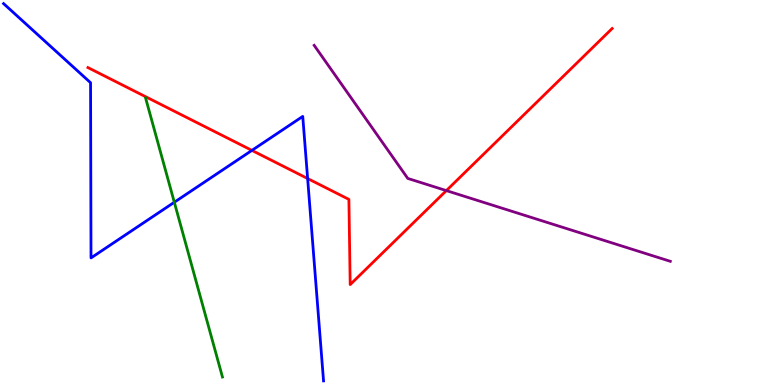[{'lines': ['blue', 'red'], 'intersections': [{'x': 3.25, 'y': 6.09}, {'x': 3.97, 'y': 5.36}]}, {'lines': ['green', 'red'], 'intersections': []}, {'lines': ['purple', 'red'], 'intersections': [{'x': 5.76, 'y': 5.05}]}, {'lines': ['blue', 'green'], 'intersections': [{'x': 2.25, 'y': 4.75}]}, {'lines': ['blue', 'purple'], 'intersections': []}, {'lines': ['green', 'purple'], 'intersections': []}]